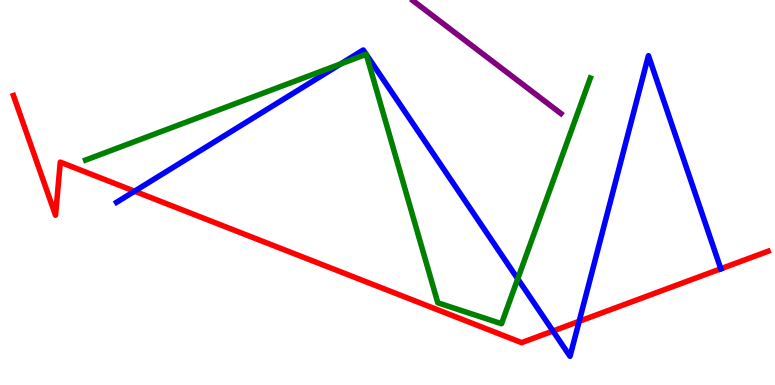[{'lines': ['blue', 'red'], 'intersections': [{'x': 1.74, 'y': 5.03}, {'x': 7.14, 'y': 1.4}, {'x': 7.47, 'y': 1.65}, {'x': 9.3, 'y': 3.02}]}, {'lines': ['green', 'red'], 'intersections': []}, {'lines': ['purple', 'red'], 'intersections': []}, {'lines': ['blue', 'green'], 'intersections': [{'x': 4.4, 'y': 8.34}, {'x': 4.72, 'y': 8.59}, {'x': 4.73, 'y': 8.58}, {'x': 6.68, 'y': 2.76}]}, {'lines': ['blue', 'purple'], 'intersections': []}, {'lines': ['green', 'purple'], 'intersections': []}]